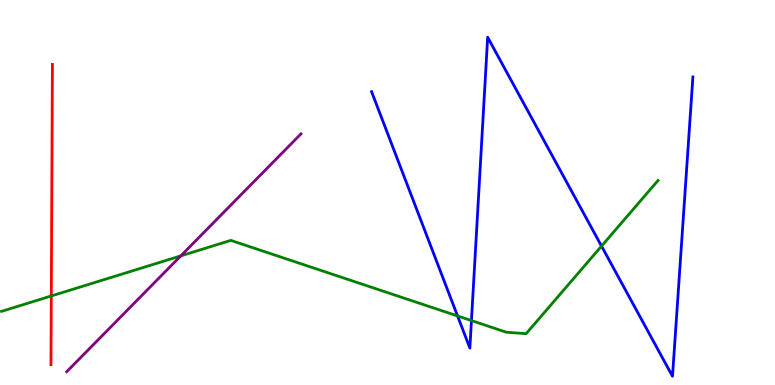[{'lines': ['blue', 'red'], 'intersections': []}, {'lines': ['green', 'red'], 'intersections': [{'x': 0.662, 'y': 2.31}]}, {'lines': ['purple', 'red'], 'intersections': []}, {'lines': ['blue', 'green'], 'intersections': [{'x': 5.9, 'y': 1.79}, {'x': 6.08, 'y': 1.67}, {'x': 7.76, 'y': 3.61}]}, {'lines': ['blue', 'purple'], 'intersections': []}, {'lines': ['green', 'purple'], 'intersections': [{'x': 2.33, 'y': 3.35}]}]